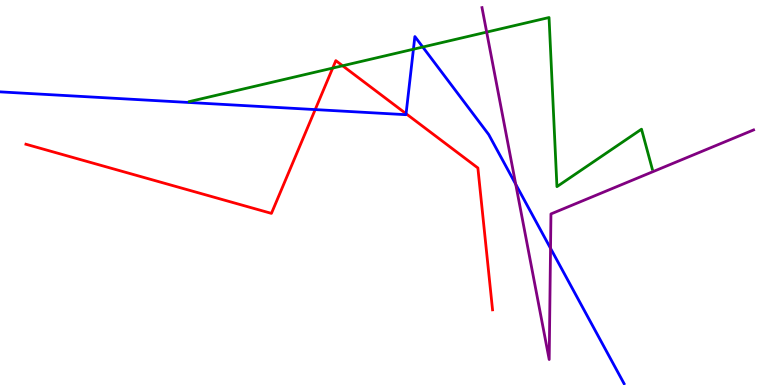[{'lines': ['blue', 'red'], 'intersections': [{'x': 4.07, 'y': 7.15}, {'x': 5.24, 'y': 7.05}]}, {'lines': ['green', 'red'], 'intersections': [{'x': 4.29, 'y': 8.23}, {'x': 4.42, 'y': 8.29}]}, {'lines': ['purple', 'red'], 'intersections': []}, {'lines': ['blue', 'green'], 'intersections': [{'x': 5.33, 'y': 8.72}, {'x': 5.46, 'y': 8.78}]}, {'lines': ['blue', 'purple'], 'intersections': [{'x': 6.65, 'y': 5.21}, {'x': 7.1, 'y': 3.55}]}, {'lines': ['green', 'purple'], 'intersections': [{'x': 6.28, 'y': 9.17}]}]